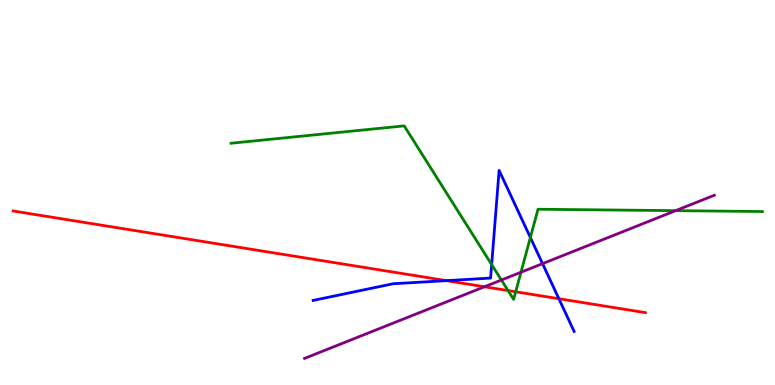[{'lines': ['blue', 'red'], 'intersections': [{'x': 5.76, 'y': 2.71}, {'x': 7.21, 'y': 2.24}]}, {'lines': ['green', 'red'], 'intersections': [{'x': 6.56, 'y': 2.45}, {'x': 6.65, 'y': 2.42}]}, {'lines': ['purple', 'red'], 'intersections': [{'x': 6.25, 'y': 2.55}]}, {'lines': ['blue', 'green'], 'intersections': [{'x': 6.34, 'y': 3.13}, {'x': 6.84, 'y': 3.83}]}, {'lines': ['blue', 'purple'], 'intersections': [{'x': 7.0, 'y': 3.15}]}, {'lines': ['green', 'purple'], 'intersections': [{'x': 6.47, 'y': 2.73}, {'x': 6.72, 'y': 2.93}, {'x': 8.72, 'y': 4.53}]}]